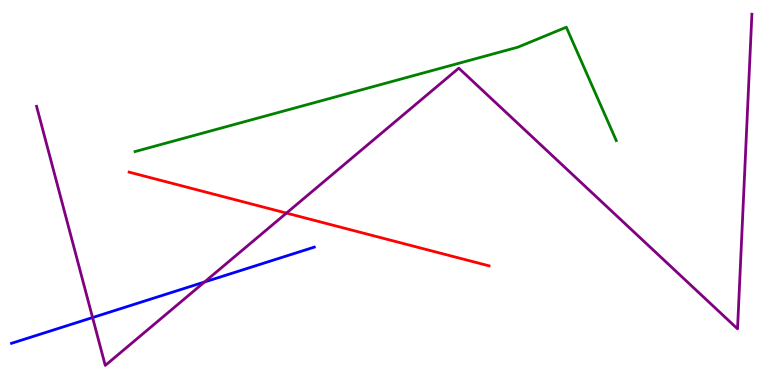[{'lines': ['blue', 'red'], 'intersections': []}, {'lines': ['green', 'red'], 'intersections': []}, {'lines': ['purple', 'red'], 'intersections': [{'x': 3.7, 'y': 4.47}]}, {'lines': ['blue', 'green'], 'intersections': []}, {'lines': ['blue', 'purple'], 'intersections': [{'x': 1.19, 'y': 1.75}, {'x': 2.64, 'y': 2.68}]}, {'lines': ['green', 'purple'], 'intersections': []}]